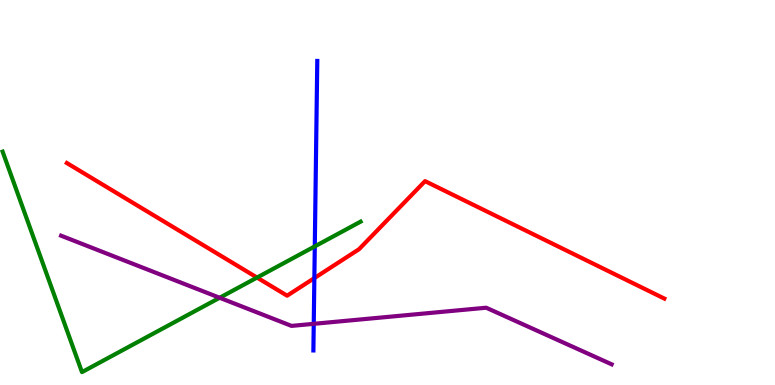[{'lines': ['blue', 'red'], 'intersections': [{'x': 4.06, 'y': 2.78}]}, {'lines': ['green', 'red'], 'intersections': [{'x': 3.32, 'y': 2.79}]}, {'lines': ['purple', 'red'], 'intersections': []}, {'lines': ['blue', 'green'], 'intersections': [{'x': 4.06, 'y': 3.6}]}, {'lines': ['blue', 'purple'], 'intersections': [{'x': 4.05, 'y': 1.59}]}, {'lines': ['green', 'purple'], 'intersections': [{'x': 2.83, 'y': 2.27}]}]